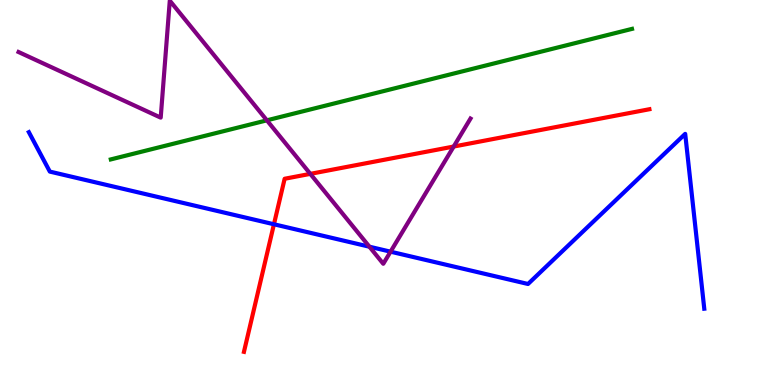[{'lines': ['blue', 'red'], 'intersections': [{'x': 3.53, 'y': 4.17}]}, {'lines': ['green', 'red'], 'intersections': []}, {'lines': ['purple', 'red'], 'intersections': [{'x': 4.0, 'y': 5.48}, {'x': 5.85, 'y': 6.19}]}, {'lines': ['blue', 'green'], 'intersections': []}, {'lines': ['blue', 'purple'], 'intersections': [{'x': 4.77, 'y': 3.59}, {'x': 5.04, 'y': 3.46}]}, {'lines': ['green', 'purple'], 'intersections': [{'x': 3.44, 'y': 6.87}]}]